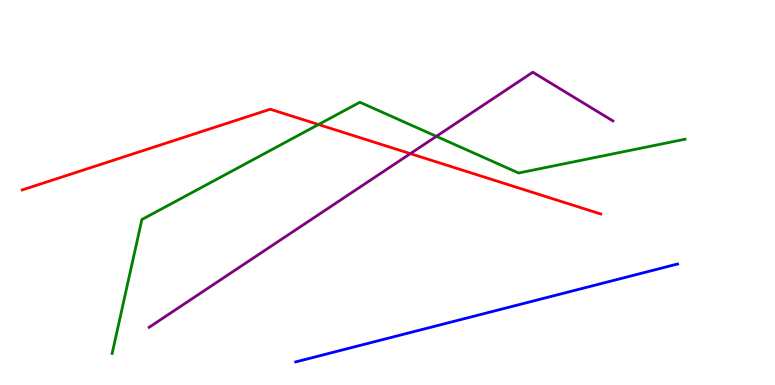[{'lines': ['blue', 'red'], 'intersections': []}, {'lines': ['green', 'red'], 'intersections': [{'x': 4.11, 'y': 6.77}]}, {'lines': ['purple', 'red'], 'intersections': [{'x': 5.29, 'y': 6.01}]}, {'lines': ['blue', 'green'], 'intersections': []}, {'lines': ['blue', 'purple'], 'intersections': []}, {'lines': ['green', 'purple'], 'intersections': [{'x': 5.63, 'y': 6.46}]}]